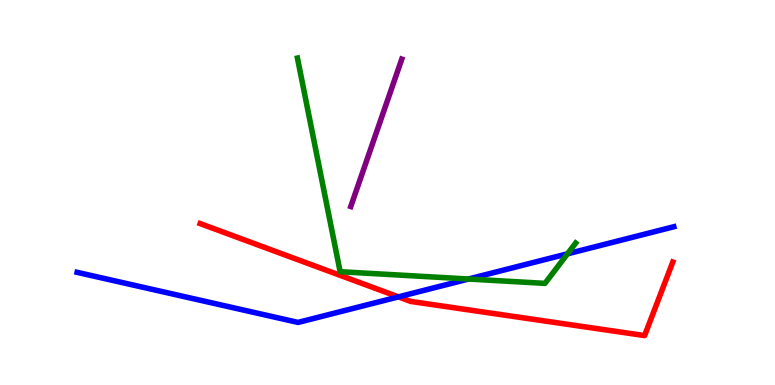[{'lines': ['blue', 'red'], 'intersections': [{'x': 5.14, 'y': 2.29}]}, {'lines': ['green', 'red'], 'intersections': []}, {'lines': ['purple', 'red'], 'intersections': []}, {'lines': ['blue', 'green'], 'intersections': [{'x': 6.05, 'y': 2.75}, {'x': 7.32, 'y': 3.41}]}, {'lines': ['blue', 'purple'], 'intersections': []}, {'lines': ['green', 'purple'], 'intersections': []}]